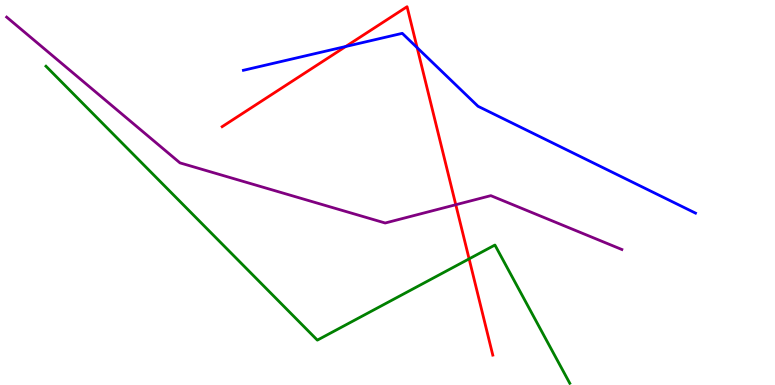[{'lines': ['blue', 'red'], 'intersections': [{'x': 4.46, 'y': 8.79}, {'x': 5.38, 'y': 8.76}]}, {'lines': ['green', 'red'], 'intersections': [{'x': 6.05, 'y': 3.28}]}, {'lines': ['purple', 'red'], 'intersections': [{'x': 5.88, 'y': 4.68}]}, {'lines': ['blue', 'green'], 'intersections': []}, {'lines': ['blue', 'purple'], 'intersections': []}, {'lines': ['green', 'purple'], 'intersections': []}]